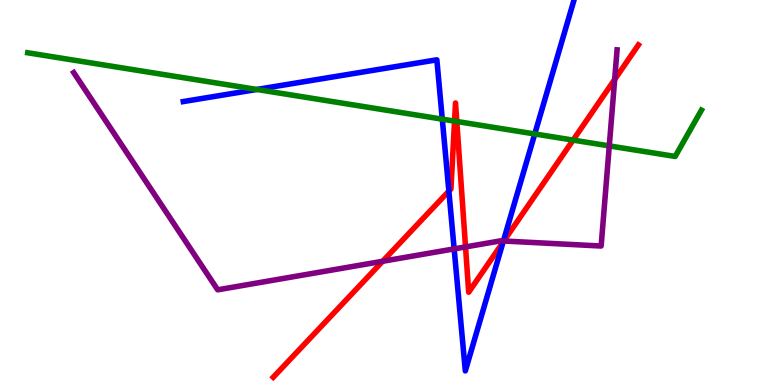[{'lines': ['blue', 'red'], 'intersections': [{'x': 5.79, 'y': 5.04}, {'x': 6.49, 'y': 3.71}]}, {'lines': ['green', 'red'], 'intersections': [{'x': 5.87, 'y': 6.85}, {'x': 5.89, 'y': 6.84}, {'x': 7.39, 'y': 6.36}]}, {'lines': ['purple', 'red'], 'intersections': [{'x': 4.94, 'y': 3.21}, {'x': 6.01, 'y': 3.59}, {'x': 6.5, 'y': 3.74}, {'x': 7.93, 'y': 7.93}]}, {'lines': ['blue', 'green'], 'intersections': [{'x': 3.31, 'y': 7.68}, {'x': 5.71, 'y': 6.91}, {'x': 6.9, 'y': 6.52}]}, {'lines': ['blue', 'purple'], 'intersections': [{'x': 5.86, 'y': 3.54}, {'x': 6.5, 'y': 3.74}]}, {'lines': ['green', 'purple'], 'intersections': [{'x': 7.86, 'y': 6.21}]}]